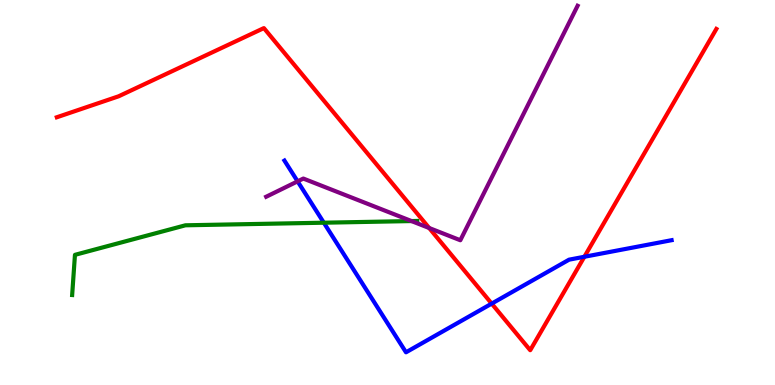[{'lines': ['blue', 'red'], 'intersections': [{'x': 6.34, 'y': 2.11}, {'x': 7.54, 'y': 3.33}]}, {'lines': ['green', 'red'], 'intersections': []}, {'lines': ['purple', 'red'], 'intersections': [{'x': 5.54, 'y': 4.08}]}, {'lines': ['blue', 'green'], 'intersections': [{'x': 4.18, 'y': 4.22}]}, {'lines': ['blue', 'purple'], 'intersections': [{'x': 3.84, 'y': 5.29}]}, {'lines': ['green', 'purple'], 'intersections': [{'x': 5.31, 'y': 4.26}]}]